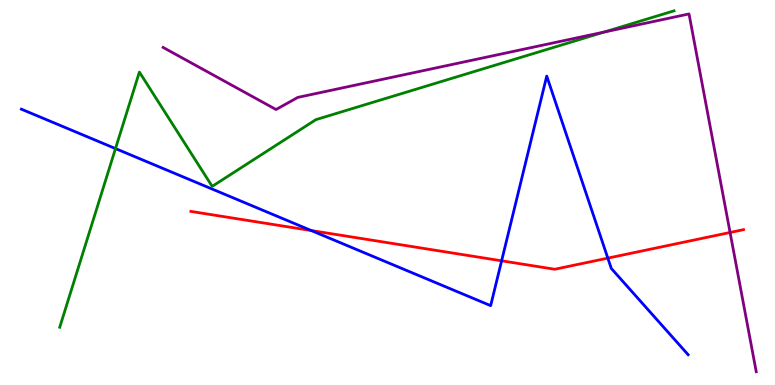[{'lines': ['blue', 'red'], 'intersections': [{'x': 4.02, 'y': 4.01}, {'x': 6.47, 'y': 3.23}, {'x': 7.84, 'y': 3.3}]}, {'lines': ['green', 'red'], 'intersections': []}, {'lines': ['purple', 'red'], 'intersections': [{'x': 9.42, 'y': 3.96}]}, {'lines': ['blue', 'green'], 'intersections': [{'x': 1.49, 'y': 6.14}]}, {'lines': ['blue', 'purple'], 'intersections': []}, {'lines': ['green', 'purple'], 'intersections': [{'x': 7.8, 'y': 9.17}]}]